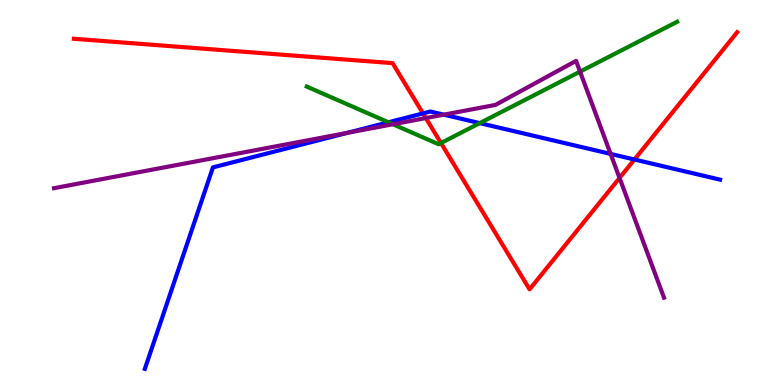[{'lines': ['blue', 'red'], 'intersections': [{'x': 5.46, 'y': 7.05}, {'x': 8.19, 'y': 5.86}]}, {'lines': ['green', 'red'], 'intersections': [{'x': 5.69, 'y': 6.28}]}, {'lines': ['purple', 'red'], 'intersections': [{'x': 5.49, 'y': 6.93}, {'x': 7.99, 'y': 5.38}]}, {'lines': ['blue', 'green'], 'intersections': [{'x': 5.01, 'y': 6.82}, {'x': 6.19, 'y': 6.8}]}, {'lines': ['blue', 'purple'], 'intersections': [{'x': 4.48, 'y': 6.55}, {'x': 5.73, 'y': 7.02}, {'x': 7.88, 'y': 6.0}]}, {'lines': ['green', 'purple'], 'intersections': [{'x': 5.07, 'y': 6.77}, {'x': 7.48, 'y': 8.14}]}]